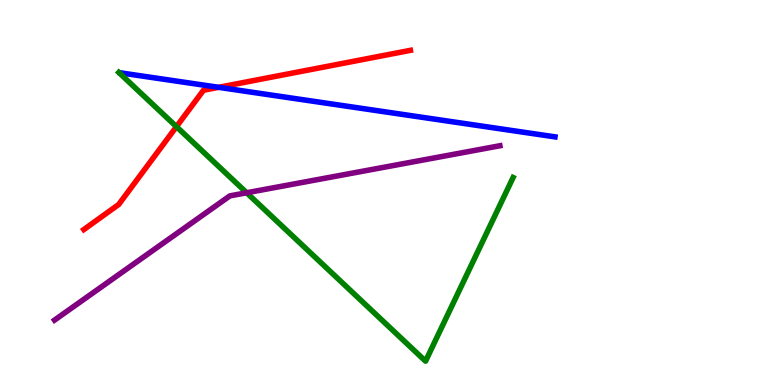[{'lines': ['blue', 'red'], 'intersections': [{'x': 2.82, 'y': 7.73}]}, {'lines': ['green', 'red'], 'intersections': [{'x': 2.28, 'y': 6.71}]}, {'lines': ['purple', 'red'], 'intersections': []}, {'lines': ['blue', 'green'], 'intersections': []}, {'lines': ['blue', 'purple'], 'intersections': []}, {'lines': ['green', 'purple'], 'intersections': [{'x': 3.18, 'y': 4.99}]}]